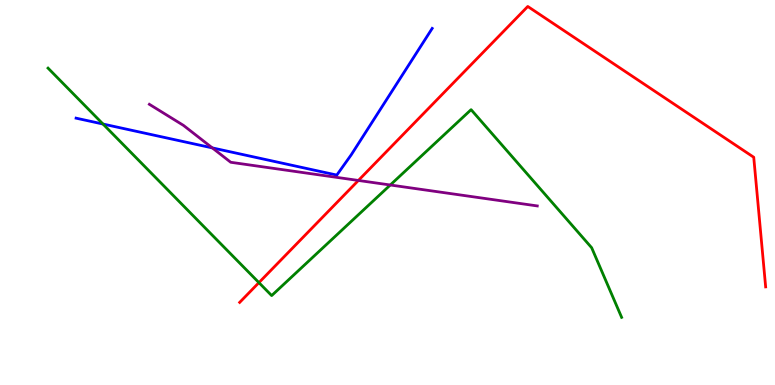[{'lines': ['blue', 'red'], 'intersections': []}, {'lines': ['green', 'red'], 'intersections': [{'x': 3.34, 'y': 2.66}]}, {'lines': ['purple', 'red'], 'intersections': [{'x': 4.62, 'y': 5.31}]}, {'lines': ['blue', 'green'], 'intersections': [{'x': 1.33, 'y': 6.78}]}, {'lines': ['blue', 'purple'], 'intersections': [{'x': 2.74, 'y': 6.16}]}, {'lines': ['green', 'purple'], 'intersections': [{'x': 5.04, 'y': 5.19}]}]